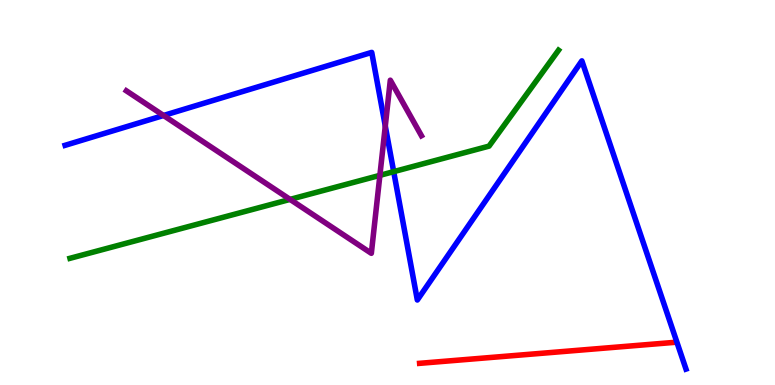[{'lines': ['blue', 'red'], 'intersections': []}, {'lines': ['green', 'red'], 'intersections': []}, {'lines': ['purple', 'red'], 'intersections': []}, {'lines': ['blue', 'green'], 'intersections': [{'x': 5.08, 'y': 5.54}]}, {'lines': ['blue', 'purple'], 'intersections': [{'x': 2.11, 'y': 7.0}, {'x': 4.97, 'y': 6.73}]}, {'lines': ['green', 'purple'], 'intersections': [{'x': 3.74, 'y': 4.82}, {'x': 4.9, 'y': 5.45}]}]